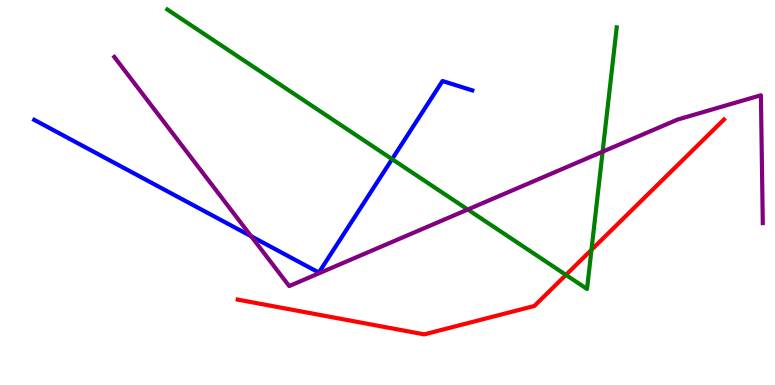[{'lines': ['blue', 'red'], 'intersections': []}, {'lines': ['green', 'red'], 'intersections': [{'x': 7.3, 'y': 2.86}, {'x': 7.63, 'y': 3.51}]}, {'lines': ['purple', 'red'], 'intersections': []}, {'lines': ['blue', 'green'], 'intersections': [{'x': 5.06, 'y': 5.87}]}, {'lines': ['blue', 'purple'], 'intersections': [{'x': 3.24, 'y': 3.86}]}, {'lines': ['green', 'purple'], 'intersections': [{'x': 6.04, 'y': 4.56}, {'x': 7.78, 'y': 6.06}]}]